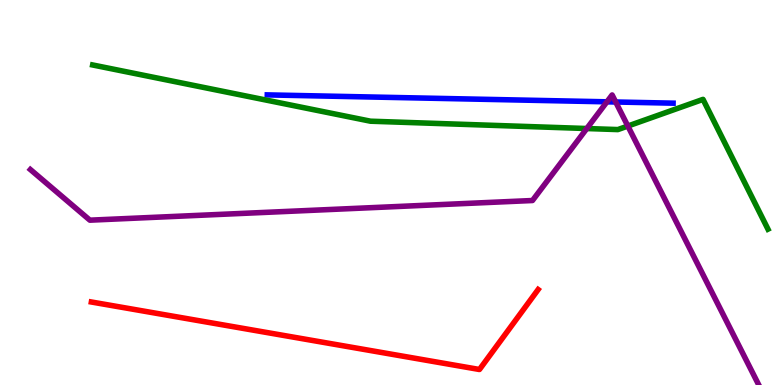[{'lines': ['blue', 'red'], 'intersections': []}, {'lines': ['green', 'red'], 'intersections': []}, {'lines': ['purple', 'red'], 'intersections': []}, {'lines': ['blue', 'green'], 'intersections': []}, {'lines': ['blue', 'purple'], 'intersections': [{'x': 7.83, 'y': 7.36}, {'x': 7.94, 'y': 7.35}]}, {'lines': ['green', 'purple'], 'intersections': [{'x': 7.57, 'y': 6.66}, {'x': 8.1, 'y': 6.73}]}]